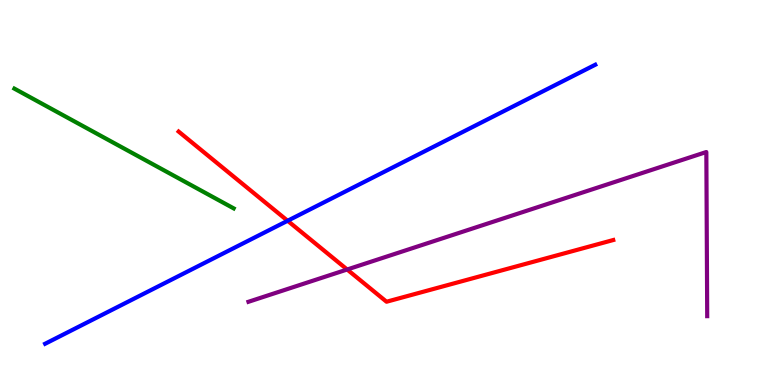[{'lines': ['blue', 'red'], 'intersections': [{'x': 3.71, 'y': 4.27}]}, {'lines': ['green', 'red'], 'intersections': []}, {'lines': ['purple', 'red'], 'intersections': [{'x': 4.48, 'y': 3.0}]}, {'lines': ['blue', 'green'], 'intersections': []}, {'lines': ['blue', 'purple'], 'intersections': []}, {'lines': ['green', 'purple'], 'intersections': []}]